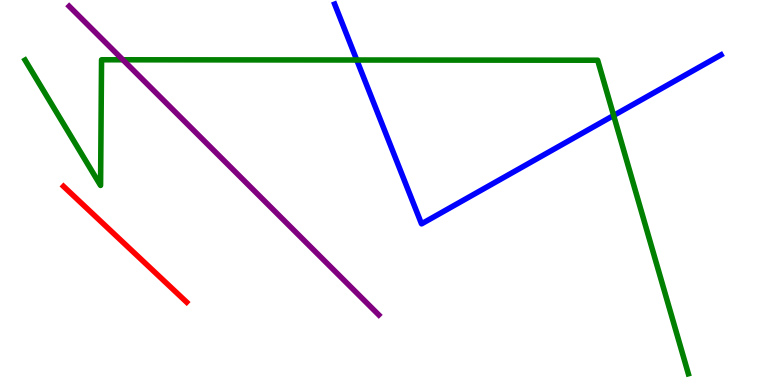[{'lines': ['blue', 'red'], 'intersections': []}, {'lines': ['green', 'red'], 'intersections': []}, {'lines': ['purple', 'red'], 'intersections': []}, {'lines': ['blue', 'green'], 'intersections': [{'x': 4.6, 'y': 8.44}, {'x': 7.92, 'y': 7.0}]}, {'lines': ['blue', 'purple'], 'intersections': []}, {'lines': ['green', 'purple'], 'intersections': [{'x': 1.59, 'y': 8.45}]}]